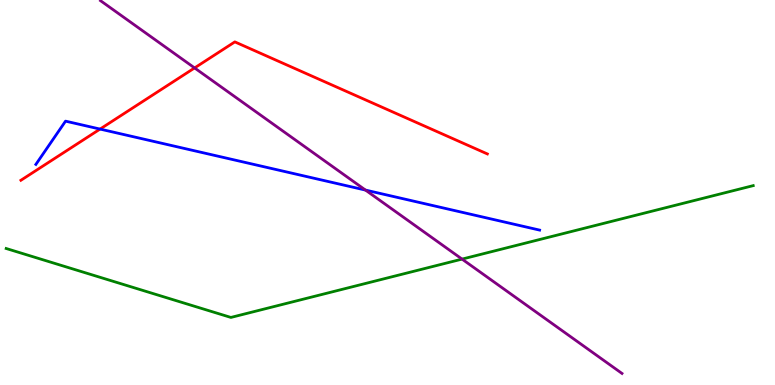[{'lines': ['blue', 'red'], 'intersections': [{'x': 1.29, 'y': 6.65}]}, {'lines': ['green', 'red'], 'intersections': []}, {'lines': ['purple', 'red'], 'intersections': [{'x': 2.51, 'y': 8.24}]}, {'lines': ['blue', 'green'], 'intersections': []}, {'lines': ['blue', 'purple'], 'intersections': [{'x': 4.72, 'y': 5.06}]}, {'lines': ['green', 'purple'], 'intersections': [{'x': 5.96, 'y': 3.27}]}]